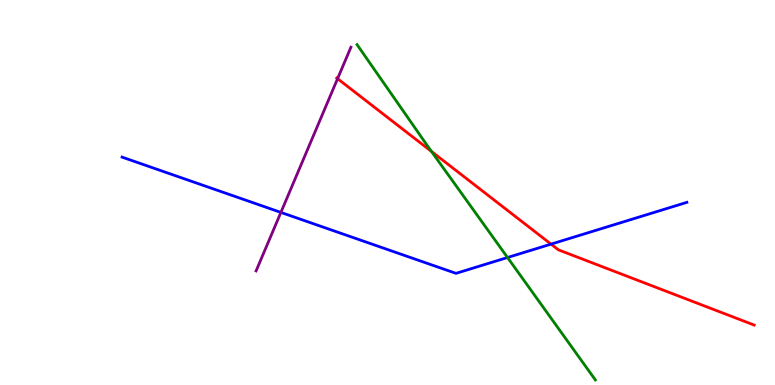[{'lines': ['blue', 'red'], 'intersections': [{'x': 7.11, 'y': 3.66}]}, {'lines': ['green', 'red'], 'intersections': [{'x': 5.57, 'y': 6.07}]}, {'lines': ['purple', 'red'], 'intersections': [{'x': 4.36, 'y': 7.96}]}, {'lines': ['blue', 'green'], 'intersections': [{'x': 6.55, 'y': 3.31}]}, {'lines': ['blue', 'purple'], 'intersections': [{'x': 3.62, 'y': 4.48}]}, {'lines': ['green', 'purple'], 'intersections': []}]